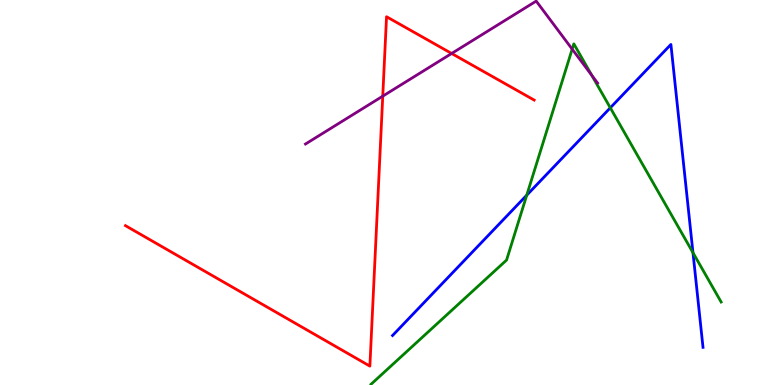[{'lines': ['blue', 'red'], 'intersections': []}, {'lines': ['green', 'red'], 'intersections': []}, {'lines': ['purple', 'red'], 'intersections': [{'x': 4.94, 'y': 7.5}, {'x': 5.83, 'y': 8.61}]}, {'lines': ['blue', 'green'], 'intersections': [{'x': 6.8, 'y': 4.93}, {'x': 7.87, 'y': 7.2}, {'x': 8.94, 'y': 3.44}]}, {'lines': ['blue', 'purple'], 'intersections': []}, {'lines': ['green', 'purple'], 'intersections': [{'x': 7.38, 'y': 8.72}, {'x': 7.64, 'y': 8.04}]}]